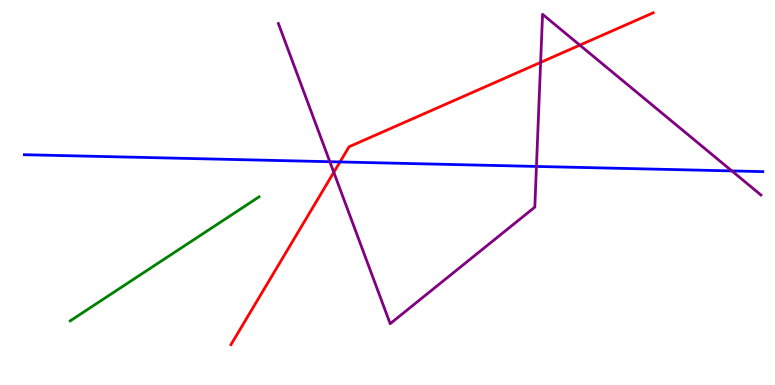[{'lines': ['blue', 'red'], 'intersections': [{'x': 4.39, 'y': 5.79}]}, {'lines': ['green', 'red'], 'intersections': []}, {'lines': ['purple', 'red'], 'intersections': [{'x': 4.31, 'y': 5.52}, {'x': 6.98, 'y': 8.38}, {'x': 7.48, 'y': 8.83}]}, {'lines': ['blue', 'green'], 'intersections': []}, {'lines': ['blue', 'purple'], 'intersections': [{'x': 4.26, 'y': 5.8}, {'x': 6.92, 'y': 5.68}, {'x': 9.44, 'y': 5.56}]}, {'lines': ['green', 'purple'], 'intersections': []}]